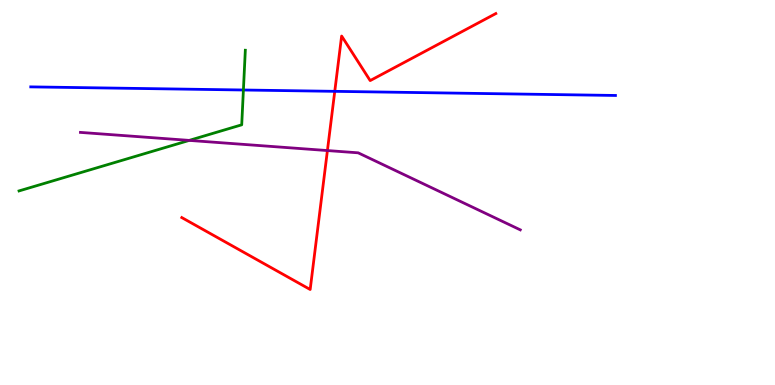[{'lines': ['blue', 'red'], 'intersections': [{'x': 4.32, 'y': 7.63}]}, {'lines': ['green', 'red'], 'intersections': []}, {'lines': ['purple', 'red'], 'intersections': [{'x': 4.22, 'y': 6.09}]}, {'lines': ['blue', 'green'], 'intersections': [{'x': 3.14, 'y': 7.66}]}, {'lines': ['blue', 'purple'], 'intersections': []}, {'lines': ['green', 'purple'], 'intersections': [{'x': 2.44, 'y': 6.35}]}]